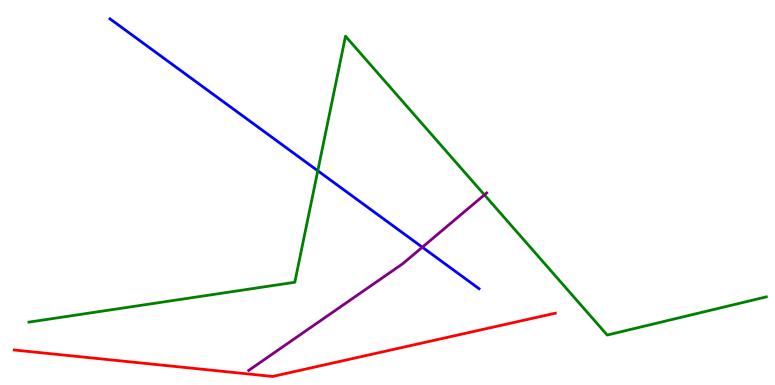[{'lines': ['blue', 'red'], 'intersections': []}, {'lines': ['green', 'red'], 'intersections': []}, {'lines': ['purple', 'red'], 'intersections': []}, {'lines': ['blue', 'green'], 'intersections': [{'x': 4.1, 'y': 5.56}]}, {'lines': ['blue', 'purple'], 'intersections': [{'x': 5.45, 'y': 3.58}]}, {'lines': ['green', 'purple'], 'intersections': [{'x': 6.25, 'y': 4.94}]}]